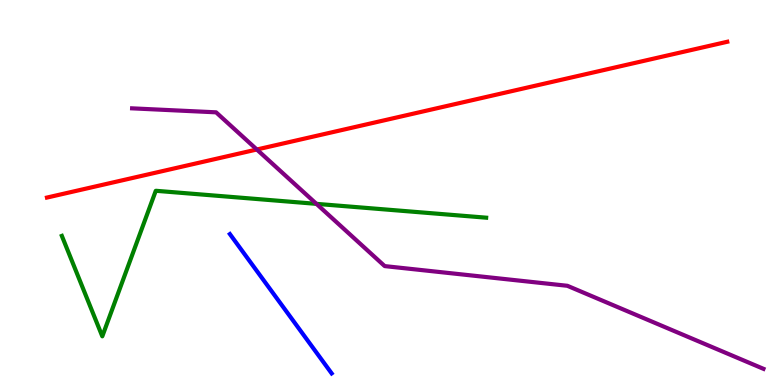[{'lines': ['blue', 'red'], 'intersections': []}, {'lines': ['green', 'red'], 'intersections': []}, {'lines': ['purple', 'red'], 'intersections': [{'x': 3.31, 'y': 6.12}]}, {'lines': ['blue', 'green'], 'intersections': []}, {'lines': ['blue', 'purple'], 'intersections': []}, {'lines': ['green', 'purple'], 'intersections': [{'x': 4.08, 'y': 4.7}]}]